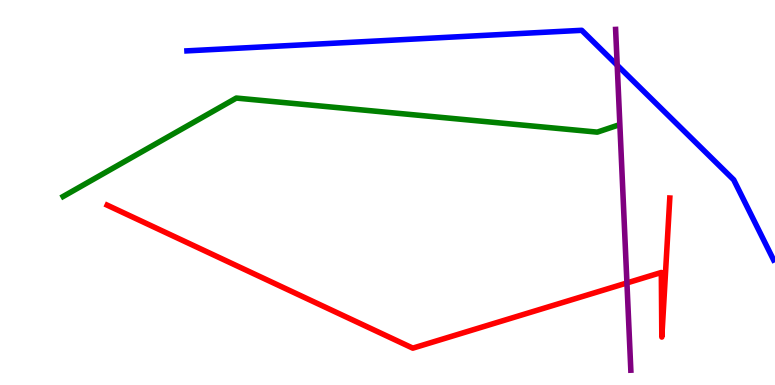[{'lines': ['blue', 'red'], 'intersections': []}, {'lines': ['green', 'red'], 'intersections': []}, {'lines': ['purple', 'red'], 'intersections': [{'x': 8.09, 'y': 2.65}]}, {'lines': ['blue', 'green'], 'intersections': []}, {'lines': ['blue', 'purple'], 'intersections': [{'x': 7.96, 'y': 8.31}]}, {'lines': ['green', 'purple'], 'intersections': []}]